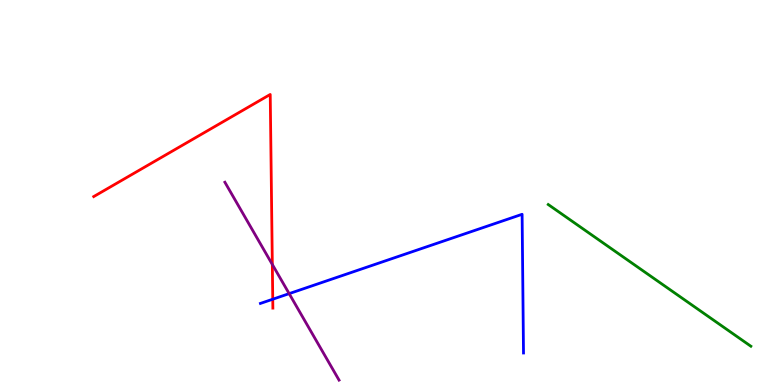[{'lines': ['blue', 'red'], 'intersections': [{'x': 3.52, 'y': 2.23}]}, {'lines': ['green', 'red'], 'intersections': []}, {'lines': ['purple', 'red'], 'intersections': [{'x': 3.51, 'y': 3.13}]}, {'lines': ['blue', 'green'], 'intersections': []}, {'lines': ['blue', 'purple'], 'intersections': [{'x': 3.73, 'y': 2.37}]}, {'lines': ['green', 'purple'], 'intersections': []}]